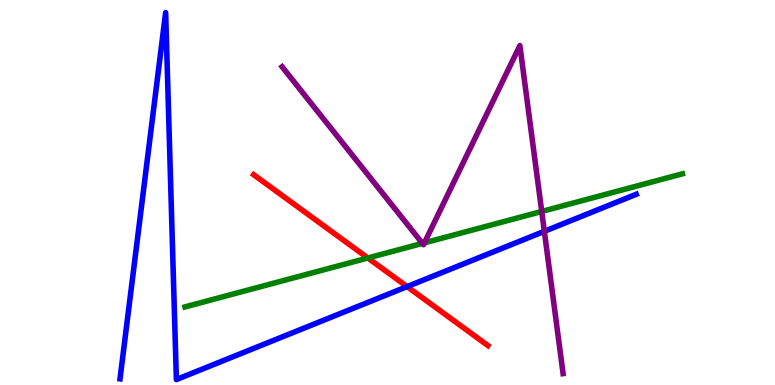[{'lines': ['blue', 'red'], 'intersections': [{'x': 5.25, 'y': 2.56}]}, {'lines': ['green', 'red'], 'intersections': [{'x': 4.75, 'y': 3.3}]}, {'lines': ['purple', 'red'], 'intersections': []}, {'lines': ['blue', 'green'], 'intersections': []}, {'lines': ['blue', 'purple'], 'intersections': [{'x': 7.02, 'y': 3.99}]}, {'lines': ['green', 'purple'], 'intersections': [{'x': 5.45, 'y': 3.68}, {'x': 5.48, 'y': 3.69}, {'x': 6.99, 'y': 4.51}]}]